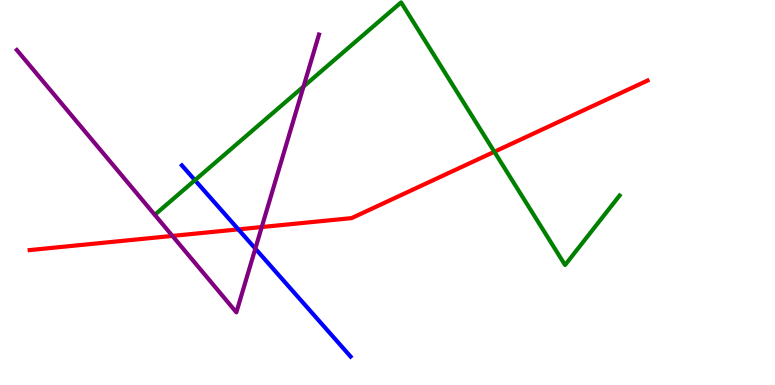[{'lines': ['blue', 'red'], 'intersections': [{'x': 3.08, 'y': 4.04}]}, {'lines': ['green', 'red'], 'intersections': [{'x': 6.38, 'y': 6.06}]}, {'lines': ['purple', 'red'], 'intersections': [{'x': 2.22, 'y': 3.87}, {'x': 3.38, 'y': 4.1}]}, {'lines': ['blue', 'green'], 'intersections': [{'x': 2.52, 'y': 5.32}]}, {'lines': ['blue', 'purple'], 'intersections': [{'x': 3.29, 'y': 3.54}]}, {'lines': ['green', 'purple'], 'intersections': [{'x': 3.92, 'y': 7.75}]}]